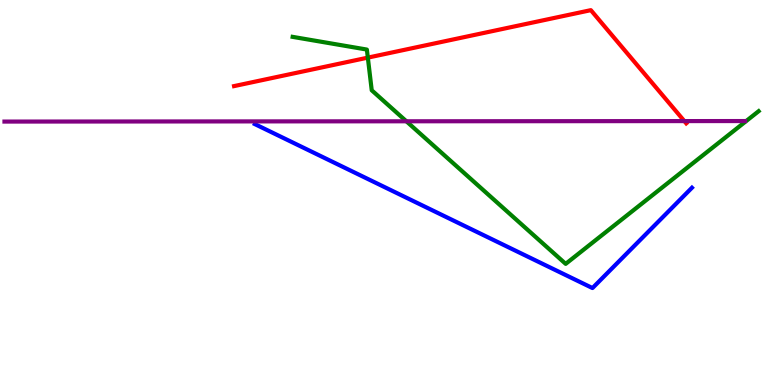[{'lines': ['blue', 'red'], 'intersections': []}, {'lines': ['green', 'red'], 'intersections': [{'x': 4.75, 'y': 8.5}]}, {'lines': ['purple', 'red'], 'intersections': [{'x': 8.83, 'y': 6.85}]}, {'lines': ['blue', 'green'], 'intersections': []}, {'lines': ['blue', 'purple'], 'intersections': []}, {'lines': ['green', 'purple'], 'intersections': [{'x': 5.24, 'y': 6.85}]}]